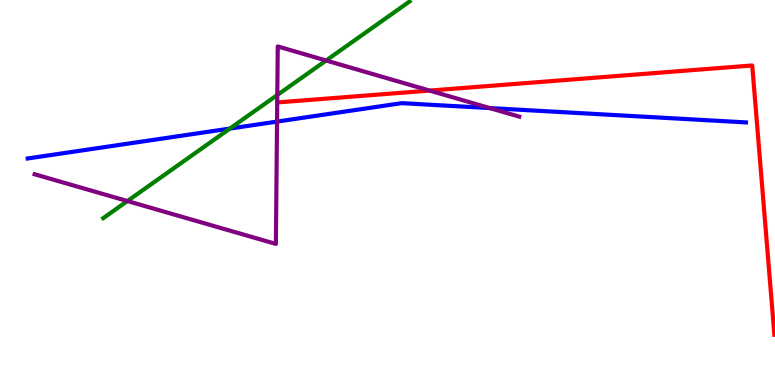[{'lines': ['blue', 'red'], 'intersections': []}, {'lines': ['green', 'red'], 'intersections': []}, {'lines': ['purple', 'red'], 'intersections': [{'x': 5.54, 'y': 7.65}]}, {'lines': ['blue', 'green'], 'intersections': [{'x': 2.97, 'y': 6.66}]}, {'lines': ['blue', 'purple'], 'intersections': [{'x': 3.57, 'y': 6.84}, {'x': 6.32, 'y': 7.19}]}, {'lines': ['green', 'purple'], 'intersections': [{'x': 1.64, 'y': 4.78}, {'x': 3.58, 'y': 7.53}, {'x': 4.21, 'y': 8.43}]}]